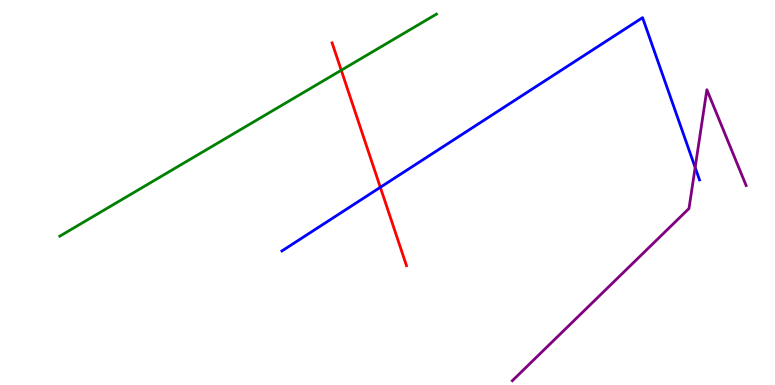[{'lines': ['blue', 'red'], 'intersections': [{'x': 4.91, 'y': 5.13}]}, {'lines': ['green', 'red'], 'intersections': [{'x': 4.4, 'y': 8.18}]}, {'lines': ['purple', 'red'], 'intersections': []}, {'lines': ['blue', 'green'], 'intersections': []}, {'lines': ['blue', 'purple'], 'intersections': [{'x': 8.97, 'y': 5.65}]}, {'lines': ['green', 'purple'], 'intersections': []}]